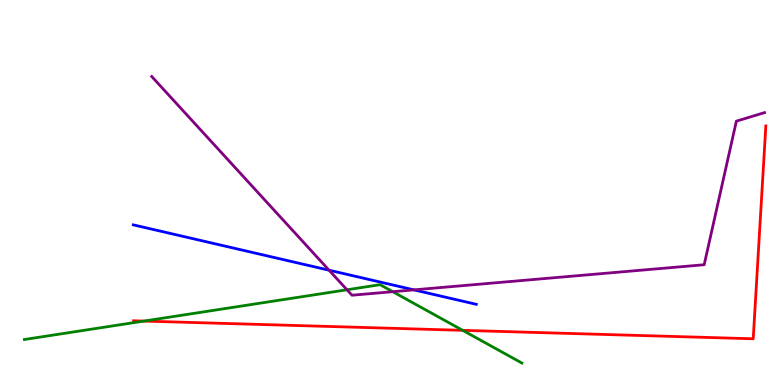[{'lines': ['blue', 'red'], 'intersections': []}, {'lines': ['green', 'red'], 'intersections': [{'x': 1.86, 'y': 1.66}, {'x': 5.97, 'y': 1.42}]}, {'lines': ['purple', 'red'], 'intersections': []}, {'lines': ['blue', 'green'], 'intersections': []}, {'lines': ['blue', 'purple'], 'intersections': [{'x': 4.25, 'y': 2.98}, {'x': 5.34, 'y': 2.47}]}, {'lines': ['green', 'purple'], 'intersections': [{'x': 4.48, 'y': 2.47}, {'x': 5.07, 'y': 2.42}]}]